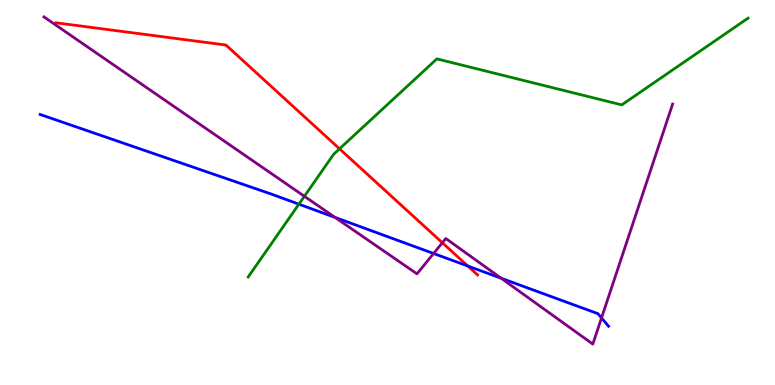[{'lines': ['blue', 'red'], 'intersections': [{'x': 6.04, 'y': 3.09}]}, {'lines': ['green', 'red'], 'intersections': [{'x': 4.38, 'y': 6.13}]}, {'lines': ['purple', 'red'], 'intersections': [{'x': 5.71, 'y': 3.69}]}, {'lines': ['blue', 'green'], 'intersections': [{'x': 3.86, 'y': 4.7}]}, {'lines': ['blue', 'purple'], 'intersections': [{'x': 4.32, 'y': 4.35}, {'x': 5.59, 'y': 3.42}, {'x': 6.47, 'y': 2.77}, {'x': 7.76, 'y': 1.74}]}, {'lines': ['green', 'purple'], 'intersections': [{'x': 3.93, 'y': 4.9}]}]